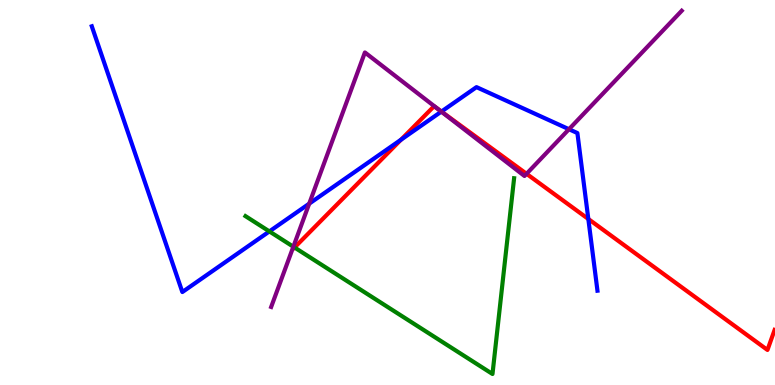[{'lines': ['blue', 'red'], 'intersections': [{'x': 5.17, 'y': 6.37}, {'x': 5.7, 'y': 7.1}, {'x': 7.59, 'y': 4.31}]}, {'lines': ['green', 'red'], 'intersections': [{'x': 3.8, 'y': 3.57}]}, {'lines': ['purple', 'red'], 'intersections': [{'x': 5.66, 'y': 7.15}, {'x': 6.79, 'y': 5.49}]}, {'lines': ['blue', 'green'], 'intersections': [{'x': 3.48, 'y': 3.99}]}, {'lines': ['blue', 'purple'], 'intersections': [{'x': 3.99, 'y': 4.71}, {'x': 5.69, 'y': 7.1}, {'x': 7.34, 'y': 6.64}]}, {'lines': ['green', 'purple'], 'intersections': [{'x': 3.79, 'y': 3.59}]}]